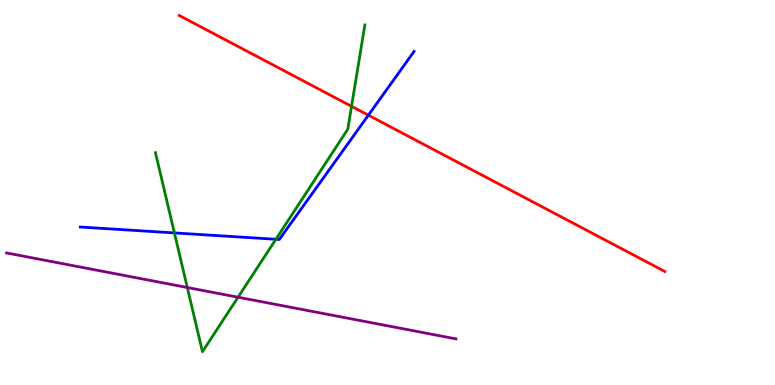[{'lines': ['blue', 'red'], 'intersections': [{'x': 4.75, 'y': 7.01}]}, {'lines': ['green', 'red'], 'intersections': [{'x': 4.54, 'y': 7.24}]}, {'lines': ['purple', 'red'], 'intersections': []}, {'lines': ['blue', 'green'], 'intersections': [{'x': 2.25, 'y': 3.95}, {'x': 3.56, 'y': 3.78}]}, {'lines': ['blue', 'purple'], 'intersections': []}, {'lines': ['green', 'purple'], 'intersections': [{'x': 2.42, 'y': 2.53}, {'x': 3.07, 'y': 2.28}]}]